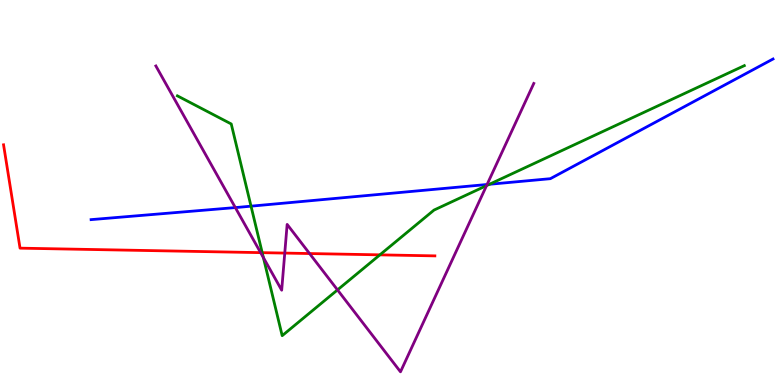[{'lines': ['blue', 'red'], 'intersections': []}, {'lines': ['green', 'red'], 'intersections': [{'x': 3.38, 'y': 3.44}, {'x': 4.9, 'y': 3.38}]}, {'lines': ['purple', 'red'], 'intersections': [{'x': 3.36, 'y': 3.44}, {'x': 3.67, 'y': 3.43}, {'x': 3.99, 'y': 3.41}]}, {'lines': ['blue', 'green'], 'intersections': [{'x': 3.24, 'y': 4.64}, {'x': 6.32, 'y': 5.21}]}, {'lines': ['blue', 'purple'], 'intersections': [{'x': 3.04, 'y': 4.61}, {'x': 6.28, 'y': 5.21}]}, {'lines': ['green', 'purple'], 'intersections': [{'x': 3.4, 'y': 3.31}, {'x': 4.35, 'y': 2.47}, {'x': 6.28, 'y': 5.18}]}]